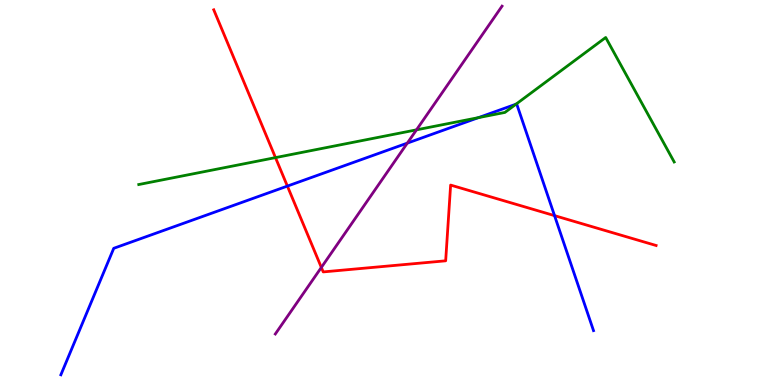[{'lines': ['blue', 'red'], 'intersections': [{'x': 3.71, 'y': 5.17}, {'x': 7.16, 'y': 4.4}]}, {'lines': ['green', 'red'], 'intersections': [{'x': 3.55, 'y': 5.91}]}, {'lines': ['purple', 'red'], 'intersections': [{'x': 4.15, 'y': 3.05}]}, {'lines': ['blue', 'green'], 'intersections': [{'x': 6.17, 'y': 6.94}, {'x': 6.66, 'y': 7.29}]}, {'lines': ['blue', 'purple'], 'intersections': [{'x': 5.26, 'y': 6.28}]}, {'lines': ['green', 'purple'], 'intersections': [{'x': 5.37, 'y': 6.63}]}]